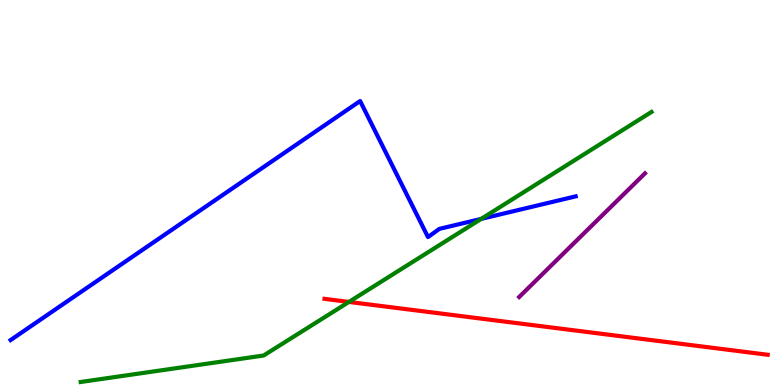[{'lines': ['blue', 'red'], 'intersections': []}, {'lines': ['green', 'red'], 'intersections': [{'x': 4.5, 'y': 2.16}]}, {'lines': ['purple', 'red'], 'intersections': []}, {'lines': ['blue', 'green'], 'intersections': [{'x': 6.21, 'y': 4.31}]}, {'lines': ['blue', 'purple'], 'intersections': []}, {'lines': ['green', 'purple'], 'intersections': []}]